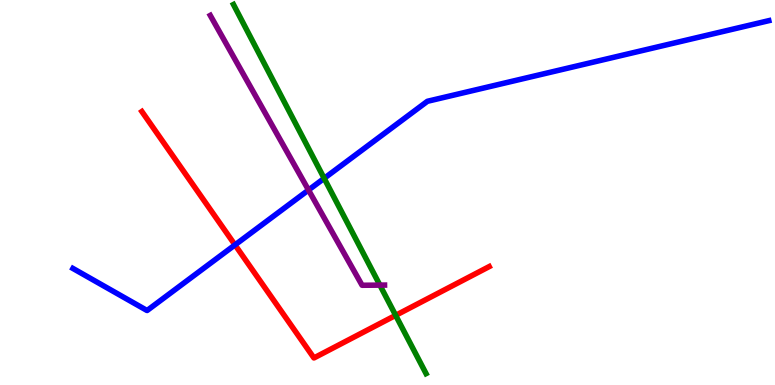[{'lines': ['blue', 'red'], 'intersections': [{'x': 3.03, 'y': 3.64}]}, {'lines': ['green', 'red'], 'intersections': [{'x': 5.11, 'y': 1.81}]}, {'lines': ['purple', 'red'], 'intersections': []}, {'lines': ['blue', 'green'], 'intersections': [{'x': 4.18, 'y': 5.37}]}, {'lines': ['blue', 'purple'], 'intersections': [{'x': 3.98, 'y': 5.06}]}, {'lines': ['green', 'purple'], 'intersections': [{'x': 4.9, 'y': 2.59}]}]